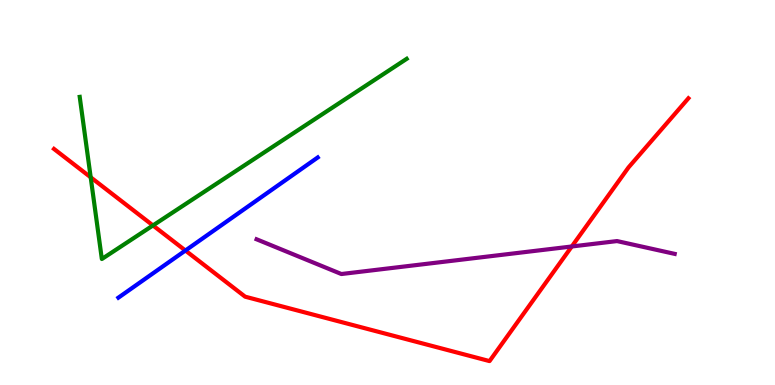[{'lines': ['blue', 'red'], 'intersections': [{'x': 2.39, 'y': 3.49}]}, {'lines': ['green', 'red'], 'intersections': [{'x': 1.17, 'y': 5.39}, {'x': 1.97, 'y': 4.14}]}, {'lines': ['purple', 'red'], 'intersections': [{'x': 7.38, 'y': 3.6}]}, {'lines': ['blue', 'green'], 'intersections': []}, {'lines': ['blue', 'purple'], 'intersections': []}, {'lines': ['green', 'purple'], 'intersections': []}]